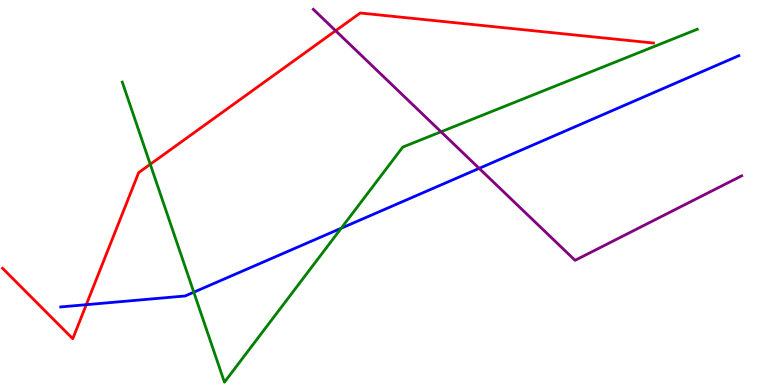[{'lines': ['blue', 'red'], 'intersections': [{'x': 1.11, 'y': 2.09}]}, {'lines': ['green', 'red'], 'intersections': [{'x': 1.94, 'y': 5.73}]}, {'lines': ['purple', 'red'], 'intersections': [{'x': 4.33, 'y': 9.2}]}, {'lines': ['blue', 'green'], 'intersections': [{'x': 2.5, 'y': 2.41}, {'x': 4.4, 'y': 4.07}]}, {'lines': ['blue', 'purple'], 'intersections': [{'x': 6.18, 'y': 5.63}]}, {'lines': ['green', 'purple'], 'intersections': [{'x': 5.69, 'y': 6.58}]}]